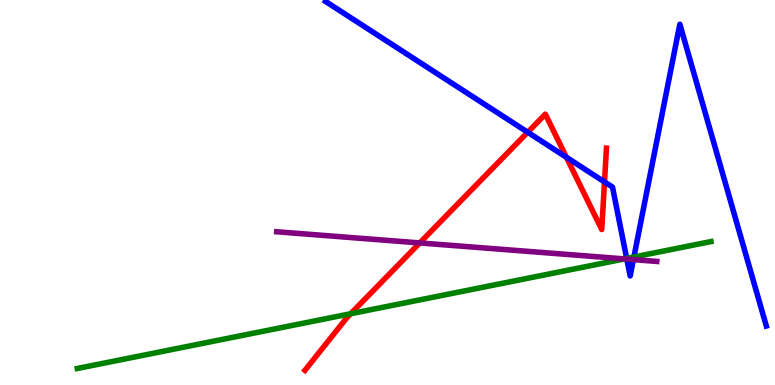[{'lines': ['blue', 'red'], 'intersections': [{'x': 6.81, 'y': 6.57}, {'x': 7.31, 'y': 5.91}, {'x': 7.8, 'y': 5.27}]}, {'lines': ['green', 'red'], 'intersections': [{'x': 4.52, 'y': 1.85}]}, {'lines': ['purple', 'red'], 'intersections': [{'x': 5.42, 'y': 3.69}]}, {'lines': ['blue', 'green'], 'intersections': [{'x': 8.09, 'y': 3.29}, {'x': 8.18, 'y': 3.32}]}, {'lines': ['blue', 'purple'], 'intersections': [{'x': 8.09, 'y': 3.27}, {'x': 8.17, 'y': 3.26}]}, {'lines': ['green', 'purple'], 'intersections': [{'x': 8.06, 'y': 3.28}]}]